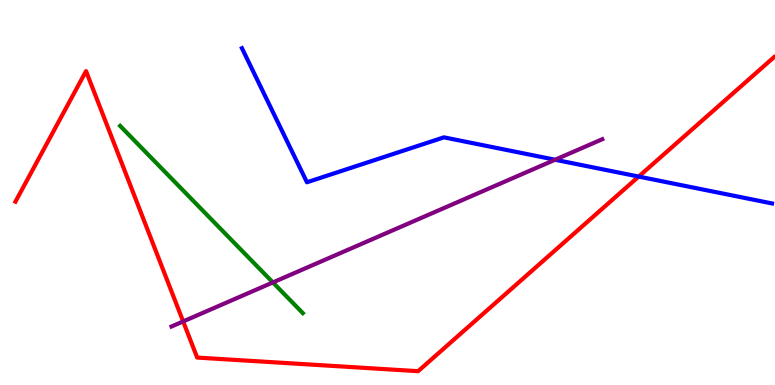[{'lines': ['blue', 'red'], 'intersections': [{'x': 8.24, 'y': 5.41}]}, {'lines': ['green', 'red'], 'intersections': []}, {'lines': ['purple', 'red'], 'intersections': [{'x': 2.36, 'y': 1.65}]}, {'lines': ['blue', 'green'], 'intersections': []}, {'lines': ['blue', 'purple'], 'intersections': [{'x': 7.16, 'y': 5.85}]}, {'lines': ['green', 'purple'], 'intersections': [{'x': 3.52, 'y': 2.66}]}]